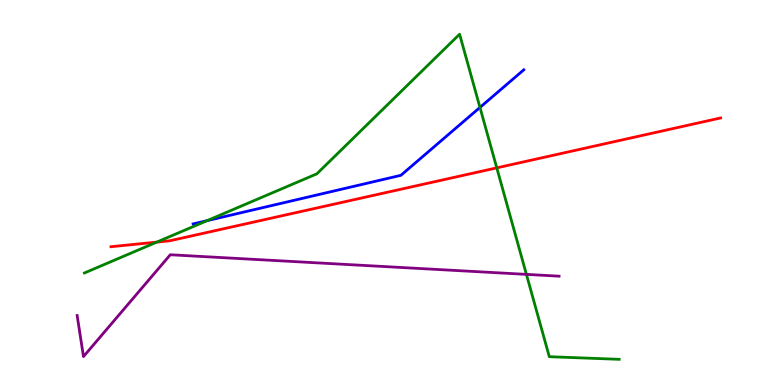[{'lines': ['blue', 'red'], 'intersections': []}, {'lines': ['green', 'red'], 'intersections': [{'x': 2.02, 'y': 3.71}, {'x': 6.41, 'y': 5.64}]}, {'lines': ['purple', 'red'], 'intersections': []}, {'lines': ['blue', 'green'], 'intersections': [{'x': 2.67, 'y': 4.27}, {'x': 6.19, 'y': 7.21}]}, {'lines': ['blue', 'purple'], 'intersections': []}, {'lines': ['green', 'purple'], 'intersections': [{'x': 6.79, 'y': 2.87}]}]